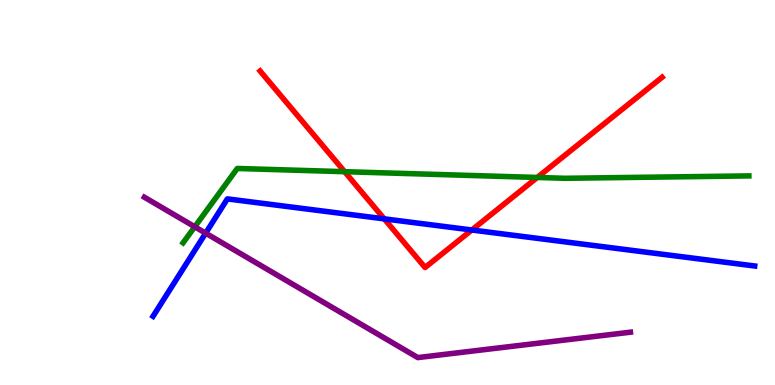[{'lines': ['blue', 'red'], 'intersections': [{'x': 4.96, 'y': 4.32}, {'x': 6.09, 'y': 4.03}]}, {'lines': ['green', 'red'], 'intersections': [{'x': 4.45, 'y': 5.54}, {'x': 6.93, 'y': 5.39}]}, {'lines': ['purple', 'red'], 'intersections': []}, {'lines': ['blue', 'green'], 'intersections': []}, {'lines': ['blue', 'purple'], 'intersections': [{'x': 2.65, 'y': 3.94}]}, {'lines': ['green', 'purple'], 'intersections': [{'x': 2.51, 'y': 4.11}]}]